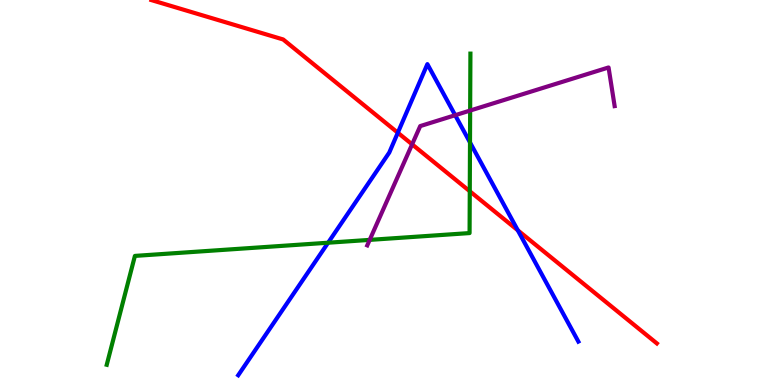[{'lines': ['blue', 'red'], 'intersections': [{'x': 5.13, 'y': 6.55}, {'x': 6.68, 'y': 4.02}]}, {'lines': ['green', 'red'], 'intersections': [{'x': 6.06, 'y': 5.03}]}, {'lines': ['purple', 'red'], 'intersections': [{'x': 5.32, 'y': 6.25}]}, {'lines': ['blue', 'green'], 'intersections': [{'x': 4.23, 'y': 3.7}, {'x': 6.06, 'y': 6.3}]}, {'lines': ['blue', 'purple'], 'intersections': [{'x': 5.87, 'y': 7.01}]}, {'lines': ['green', 'purple'], 'intersections': [{'x': 4.77, 'y': 3.77}, {'x': 6.07, 'y': 7.13}]}]